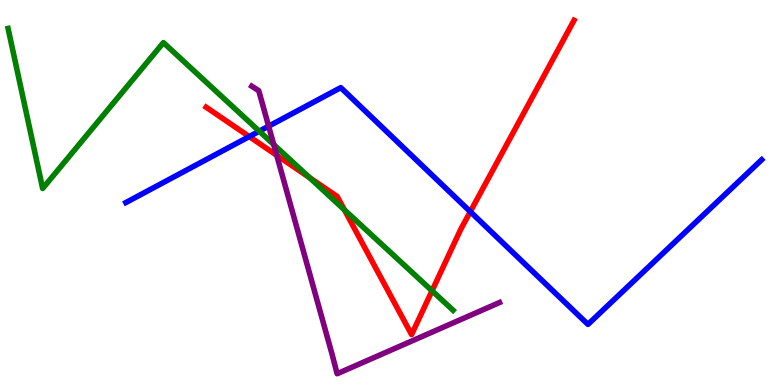[{'lines': ['blue', 'red'], 'intersections': [{'x': 3.22, 'y': 6.45}, {'x': 6.07, 'y': 4.5}]}, {'lines': ['green', 'red'], 'intersections': [{'x': 3.99, 'y': 5.39}, {'x': 4.44, 'y': 4.55}, {'x': 5.57, 'y': 2.45}]}, {'lines': ['purple', 'red'], 'intersections': [{'x': 3.57, 'y': 5.97}]}, {'lines': ['blue', 'green'], 'intersections': [{'x': 3.35, 'y': 6.59}]}, {'lines': ['blue', 'purple'], 'intersections': [{'x': 3.47, 'y': 6.72}]}, {'lines': ['green', 'purple'], 'intersections': [{'x': 3.53, 'y': 6.25}]}]